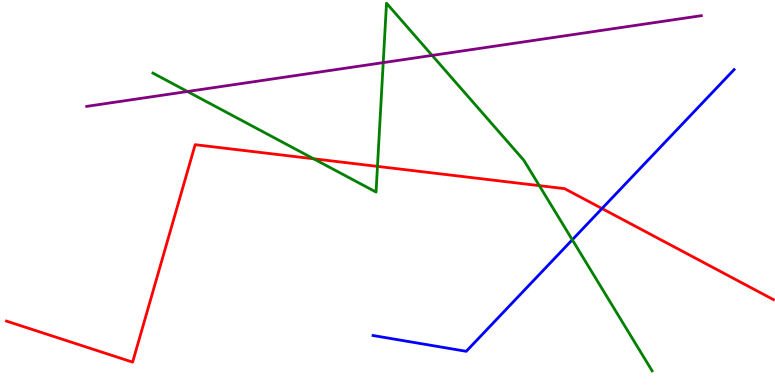[{'lines': ['blue', 'red'], 'intersections': [{'x': 7.77, 'y': 4.58}]}, {'lines': ['green', 'red'], 'intersections': [{'x': 4.05, 'y': 5.88}, {'x': 4.87, 'y': 5.68}, {'x': 6.96, 'y': 5.18}]}, {'lines': ['purple', 'red'], 'intersections': []}, {'lines': ['blue', 'green'], 'intersections': [{'x': 7.38, 'y': 3.77}]}, {'lines': ['blue', 'purple'], 'intersections': []}, {'lines': ['green', 'purple'], 'intersections': [{'x': 2.42, 'y': 7.62}, {'x': 4.94, 'y': 8.37}, {'x': 5.58, 'y': 8.56}]}]